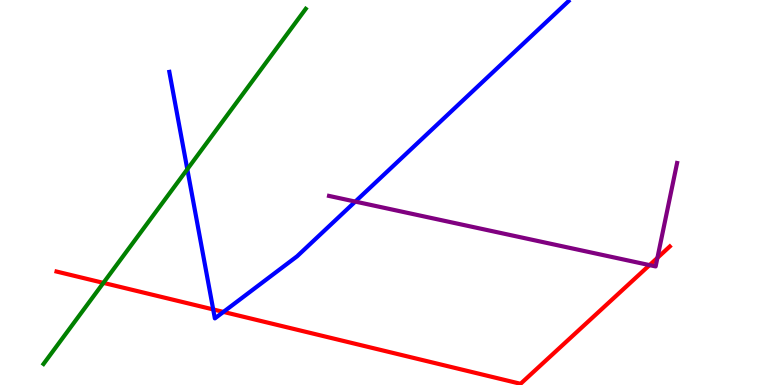[{'lines': ['blue', 'red'], 'intersections': [{'x': 2.75, 'y': 1.96}, {'x': 2.88, 'y': 1.9}]}, {'lines': ['green', 'red'], 'intersections': [{'x': 1.33, 'y': 2.65}]}, {'lines': ['purple', 'red'], 'intersections': [{'x': 8.38, 'y': 3.11}, {'x': 8.48, 'y': 3.3}]}, {'lines': ['blue', 'green'], 'intersections': [{'x': 2.42, 'y': 5.6}]}, {'lines': ['blue', 'purple'], 'intersections': [{'x': 4.58, 'y': 4.76}]}, {'lines': ['green', 'purple'], 'intersections': []}]